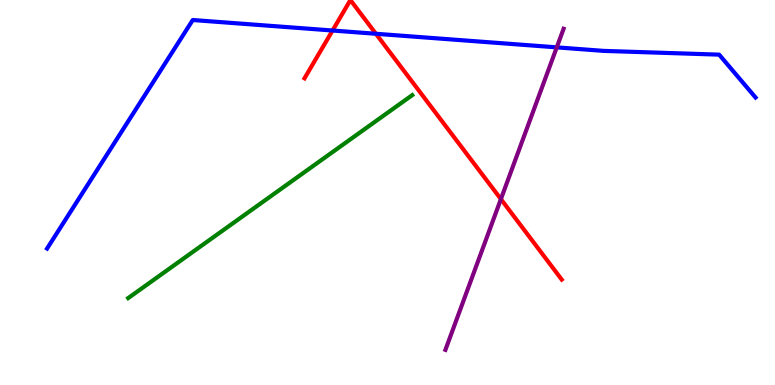[{'lines': ['blue', 'red'], 'intersections': [{'x': 4.29, 'y': 9.21}, {'x': 4.85, 'y': 9.12}]}, {'lines': ['green', 'red'], 'intersections': []}, {'lines': ['purple', 'red'], 'intersections': [{'x': 6.46, 'y': 4.83}]}, {'lines': ['blue', 'green'], 'intersections': []}, {'lines': ['blue', 'purple'], 'intersections': [{'x': 7.18, 'y': 8.77}]}, {'lines': ['green', 'purple'], 'intersections': []}]